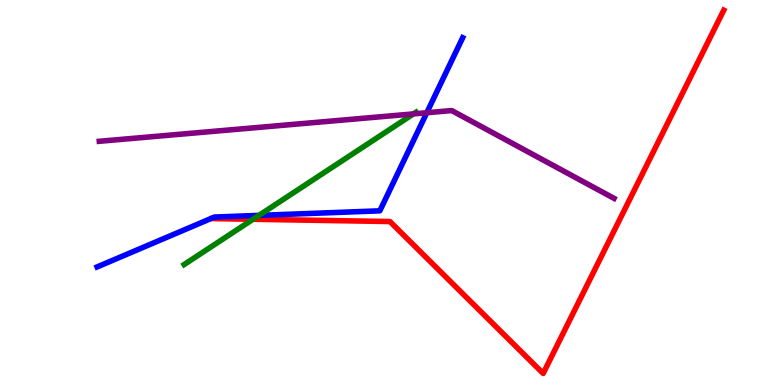[{'lines': ['blue', 'red'], 'intersections': []}, {'lines': ['green', 'red'], 'intersections': [{'x': 3.27, 'y': 4.3}]}, {'lines': ['purple', 'red'], 'intersections': []}, {'lines': ['blue', 'green'], 'intersections': [{'x': 3.34, 'y': 4.41}]}, {'lines': ['blue', 'purple'], 'intersections': [{'x': 5.51, 'y': 7.07}]}, {'lines': ['green', 'purple'], 'intersections': [{'x': 5.33, 'y': 7.04}]}]